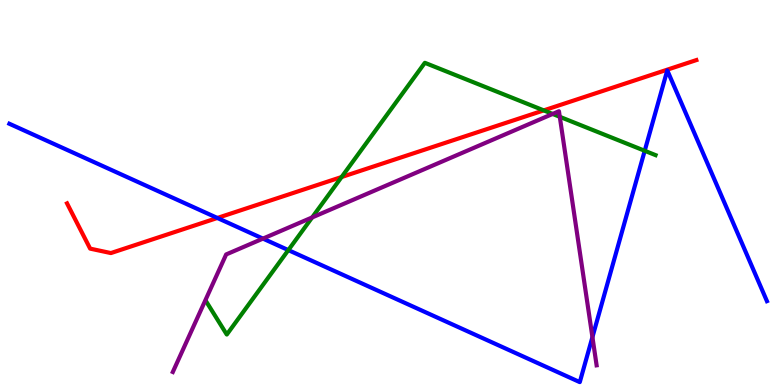[{'lines': ['blue', 'red'], 'intersections': [{'x': 2.8, 'y': 4.34}]}, {'lines': ['green', 'red'], 'intersections': [{'x': 4.41, 'y': 5.4}, {'x': 7.02, 'y': 7.13}]}, {'lines': ['purple', 'red'], 'intersections': []}, {'lines': ['blue', 'green'], 'intersections': [{'x': 3.72, 'y': 3.5}, {'x': 8.32, 'y': 6.08}]}, {'lines': ['blue', 'purple'], 'intersections': [{'x': 3.39, 'y': 3.8}, {'x': 7.64, 'y': 1.24}]}, {'lines': ['green', 'purple'], 'intersections': [{'x': 4.03, 'y': 4.35}, {'x': 7.13, 'y': 7.04}, {'x': 7.22, 'y': 6.97}]}]